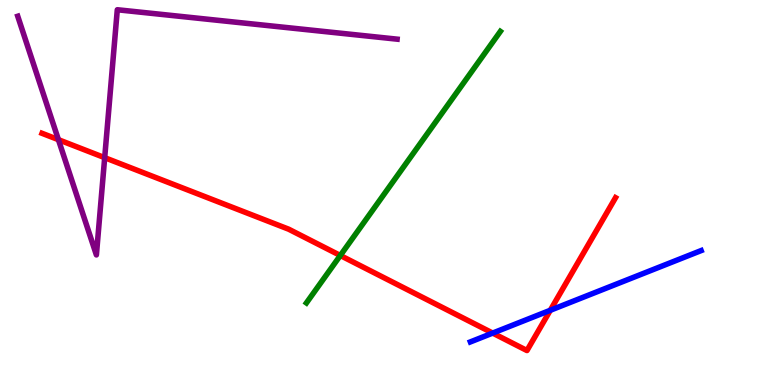[{'lines': ['blue', 'red'], 'intersections': [{'x': 6.36, 'y': 1.35}, {'x': 7.1, 'y': 1.94}]}, {'lines': ['green', 'red'], 'intersections': [{'x': 4.39, 'y': 3.36}]}, {'lines': ['purple', 'red'], 'intersections': [{'x': 0.754, 'y': 6.37}, {'x': 1.35, 'y': 5.9}]}, {'lines': ['blue', 'green'], 'intersections': []}, {'lines': ['blue', 'purple'], 'intersections': []}, {'lines': ['green', 'purple'], 'intersections': []}]